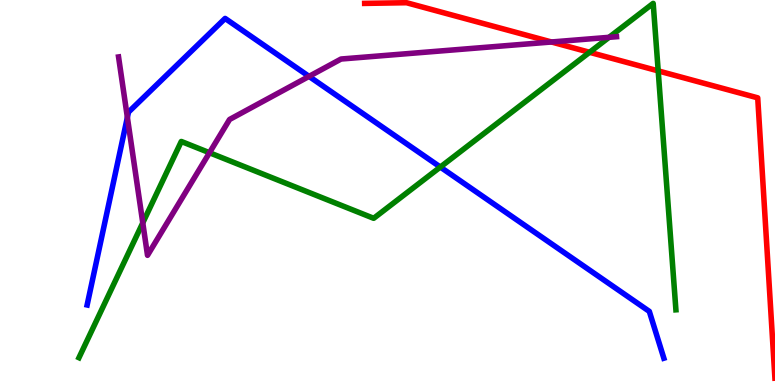[{'lines': ['blue', 'red'], 'intersections': []}, {'lines': ['green', 'red'], 'intersections': [{'x': 7.61, 'y': 8.64}, {'x': 8.49, 'y': 8.16}]}, {'lines': ['purple', 'red'], 'intersections': [{'x': 7.12, 'y': 8.91}]}, {'lines': ['blue', 'green'], 'intersections': [{'x': 5.68, 'y': 5.66}]}, {'lines': ['blue', 'purple'], 'intersections': [{'x': 1.64, 'y': 6.95}, {'x': 3.99, 'y': 8.02}]}, {'lines': ['green', 'purple'], 'intersections': [{'x': 1.84, 'y': 4.21}, {'x': 2.7, 'y': 6.03}, {'x': 7.86, 'y': 9.03}]}]